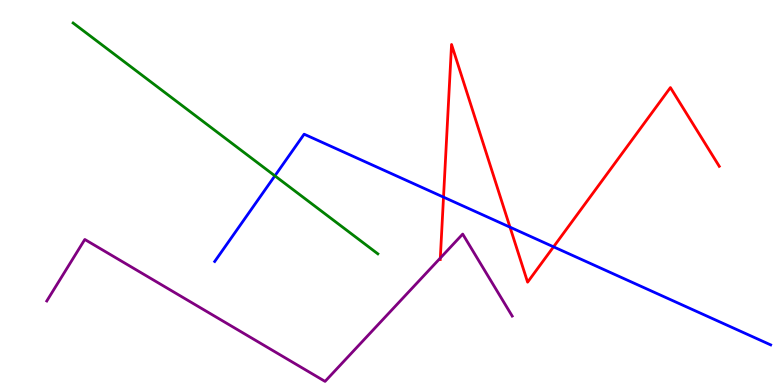[{'lines': ['blue', 'red'], 'intersections': [{'x': 5.72, 'y': 4.88}, {'x': 6.58, 'y': 4.1}, {'x': 7.14, 'y': 3.59}]}, {'lines': ['green', 'red'], 'intersections': []}, {'lines': ['purple', 'red'], 'intersections': [{'x': 5.68, 'y': 3.3}]}, {'lines': ['blue', 'green'], 'intersections': [{'x': 3.55, 'y': 5.43}]}, {'lines': ['blue', 'purple'], 'intersections': []}, {'lines': ['green', 'purple'], 'intersections': []}]